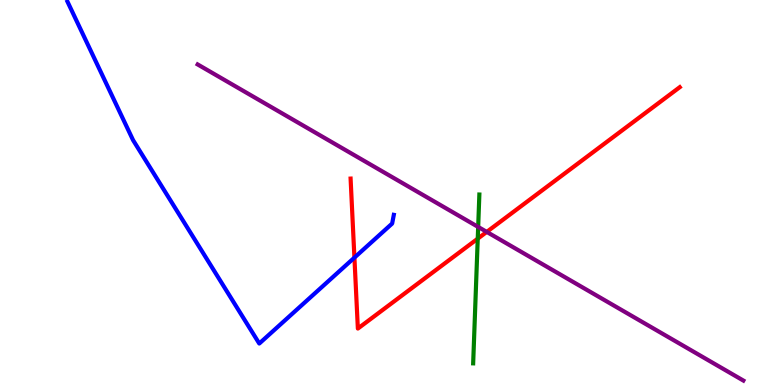[{'lines': ['blue', 'red'], 'intersections': [{'x': 4.57, 'y': 3.31}]}, {'lines': ['green', 'red'], 'intersections': [{'x': 6.16, 'y': 3.8}]}, {'lines': ['purple', 'red'], 'intersections': [{'x': 6.28, 'y': 3.98}]}, {'lines': ['blue', 'green'], 'intersections': []}, {'lines': ['blue', 'purple'], 'intersections': []}, {'lines': ['green', 'purple'], 'intersections': [{'x': 6.17, 'y': 4.11}]}]